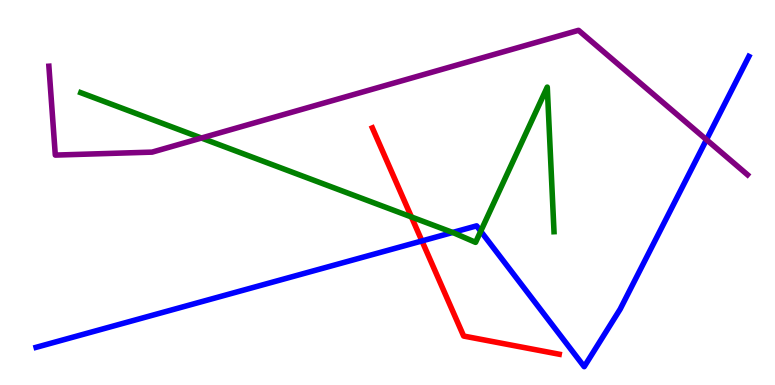[{'lines': ['blue', 'red'], 'intersections': [{'x': 5.44, 'y': 3.74}]}, {'lines': ['green', 'red'], 'intersections': [{'x': 5.31, 'y': 4.36}]}, {'lines': ['purple', 'red'], 'intersections': []}, {'lines': ['blue', 'green'], 'intersections': [{'x': 5.84, 'y': 3.96}, {'x': 6.2, 'y': 3.99}]}, {'lines': ['blue', 'purple'], 'intersections': [{'x': 9.12, 'y': 6.37}]}, {'lines': ['green', 'purple'], 'intersections': [{'x': 2.6, 'y': 6.41}]}]